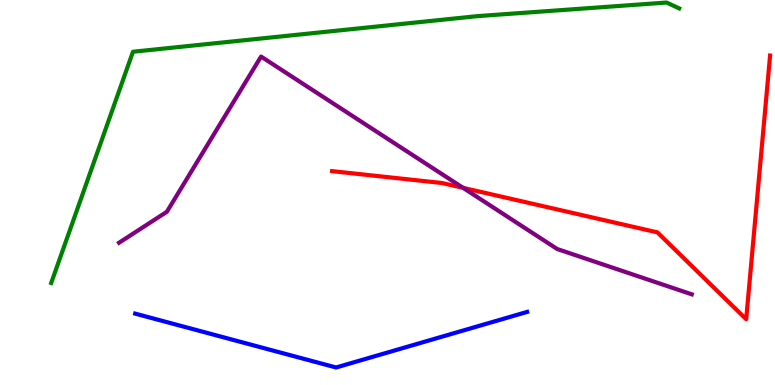[{'lines': ['blue', 'red'], 'intersections': []}, {'lines': ['green', 'red'], 'intersections': []}, {'lines': ['purple', 'red'], 'intersections': [{'x': 5.98, 'y': 5.12}]}, {'lines': ['blue', 'green'], 'intersections': []}, {'lines': ['blue', 'purple'], 'intersections': []}, {'lines': ['green', 'purple'], 'intersections': []}]